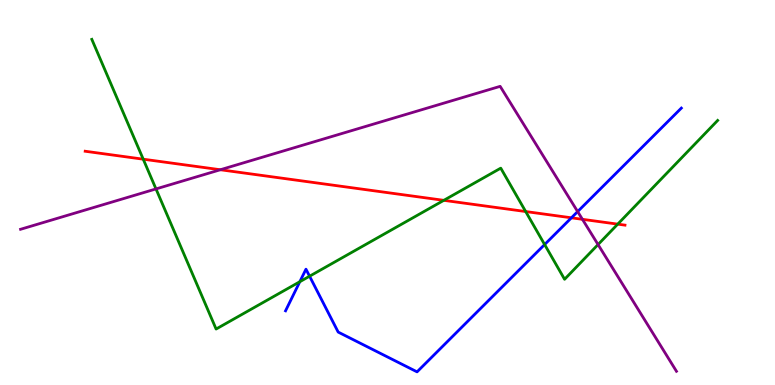[{'lines': ['blue', 'red'], 'intersections': [{'x': 7.37, 'y': 4.34}]}, {'lines': ['green', 'red'], 'intersections': [{'x': 1.85, 'y': 5.87}, {'x': 5.73, 'y': 4.8}, {'x': 6.78, 'y': 4.51}, {'x': 7.97, 'y': 4.18}]}, {'lines': ['purple', 'red'], 'intersections': [{'x': 2.84, 'y': 5.59}, {'x': 7.52, 'y': 4.3}]}, {'lines': ['blue', 'green'], 'intersections': [{'x': 3.87, 'y': 2.68}, {'x': 3.99, 'y': 2.83}, {'x': 7.03, 'y': 3.65}]}, {'lines': ['blue', 'purple'], 'intersections': [{'x': 7.45, 'y': 4.5}]}, {'lines': ['green', 'purple'], 'intersections': [{'x': 2.01, 'y': 5.09}, {'x': 7.72, 'y': 3.65}]}]